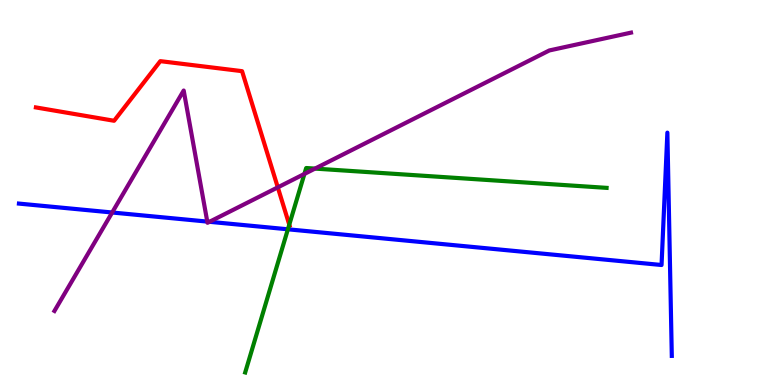[{'lines': ['blue', 'red'], 'intersections': []}, {'lines': ['green', 'red'], 'intersections': [{'x': 3.73, 'y': 4.16}]}, {'lines': ['purple', 'red'], 'intersections': [{'x': 3.58, 'y': 5.13}]}, {'lines': ['blue', 'green'], 'intersections': [{'x': 3.71, 'y': 4.04}]}, {'lines': ['blue', 'purple'], 'intersections': [{'x': 1.45, 'y': 4.48}, {'x': 2.67, 'y': 4.24}, {'x': 2.7, 'y': 4.24}]}, {'lines': ['green', 'purple'], 'intersections': [{'x': 3.93, 'y': 5.48}, {'x': 4.06, 'y': 5.62}]}]